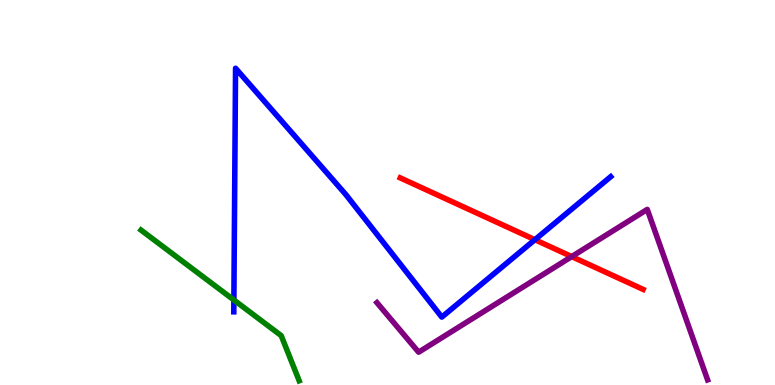[{'lines': ['blue', 'red'], 'intersections': [{'x': 6.9, 'y': 3.77}]}, {'lines': ['green', 'red'], 'intersections': []}, {'lines': ['purple', 'red'], 'intersections': [{'x': 7.38, 'y': 3.34}]}, {'lines': ['blue', 'green'], 'intersections': [{'x': 3.02, 'y': 2.21}]}, {'lines': ['blue', 'purple'], 'intersections': []}, {'lines': ['green', 'purple'], 'intersections': []}]